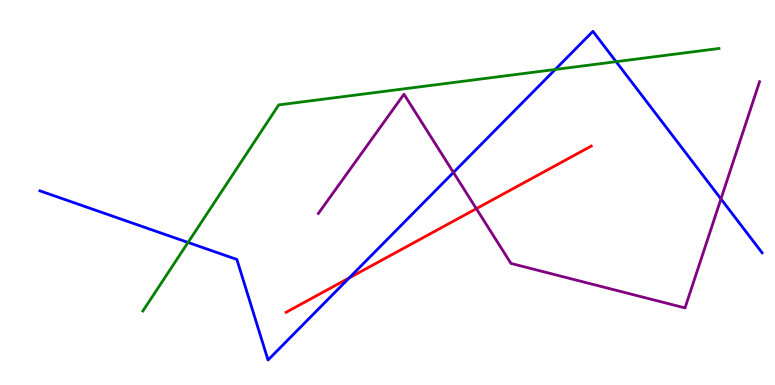[{'lines': ['blue', 'red'], 'intersections': [{'x': 4.51, 'y': 2.78}]}, {'lines': ['green', 'red'], 'intersections': []}, {'lines': ['purple', 'red'], 'intersections': [{'x': 6.15, 'y': 4.58}]}, {'lines': ['blue', 'green'], 'intersections': [{'x': 2.43, 'y': 3.7}, {'x': 7.16, 'y': 8.2}, {'x': 7.95, 'y': 8.4}]}, {'lines': ['blue', 'purple'], 'intersections': [{'x': 5.85, 'y': 5.52}, {'x': 9.3, 'y': 4.83}]}, {'lines': ['green', 'purple'], 'intersections': []}]